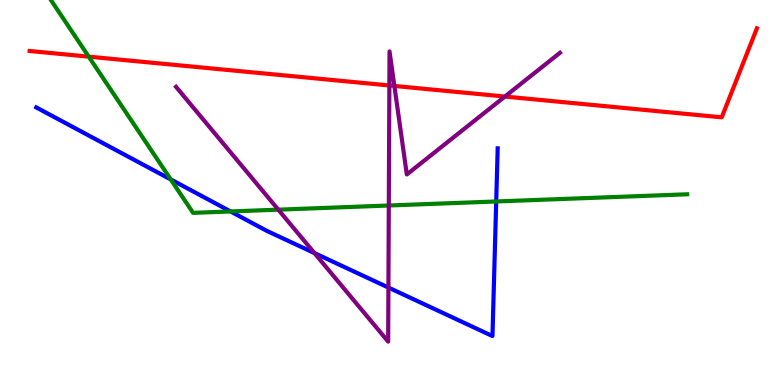[{'lines': ['blue', 'red'], 'intersections': []}, {'lines': ['green', 'red'], 'intersections': [{'x': 1.14, 'y': 8.53}]}, {'lines': ['purple', 'red'], 'intersections': [{'x': 5.02, 'y': 7.78}, {'x': 5.09, 'y': 7.77}, {'x': 6.51, 'y': 7.49}]}, {'lines': ['blue', 'green'], 'intersections': [{'x': 2.2, 'y': 5.34}, {'x': 2.98, 'y': 4.51}, {'x': 6.4, 'y': 4.77}]}, {'lines': ['blue', 'purple'], 'intersections': [{'x': 4.06, 'y': 3.43}, {'x': 5.01, 'y': 2.53}]}, {'lines': ['green', 'purple'], 'intersections': [{'x': 3.59, 'y': 4.55}, {'x': 5.02, 'y': 4.66}]}]